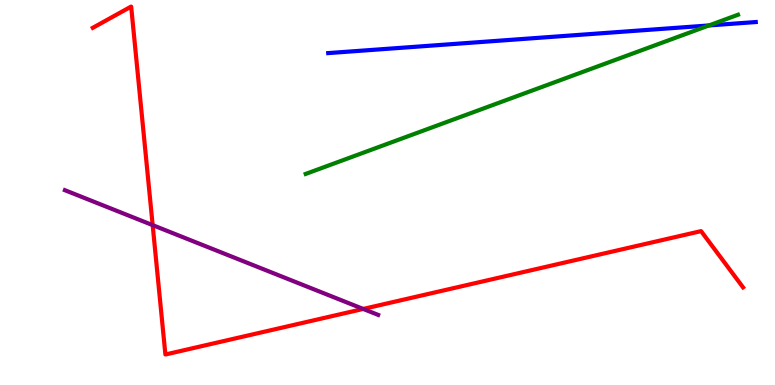[{'lines': ['blue', 'red'], 'intersections': []}, {'lines': ['green', 'red'], 'intersections': []}, {'lines': ['purple', 'red'], 'intersections': [{'x': 1.97, 'y': 4.15}, {'x': 4.69, 'y': 1.98}]}, {'lines': ['blue', 'green'], 'intersections': [{'x': 9.15, 'y': 9.34}]}, {'lines': ['blue', 'purple'], 'intersections': []}, {'lines': ['green', 'purple'], 'intersections': []}]